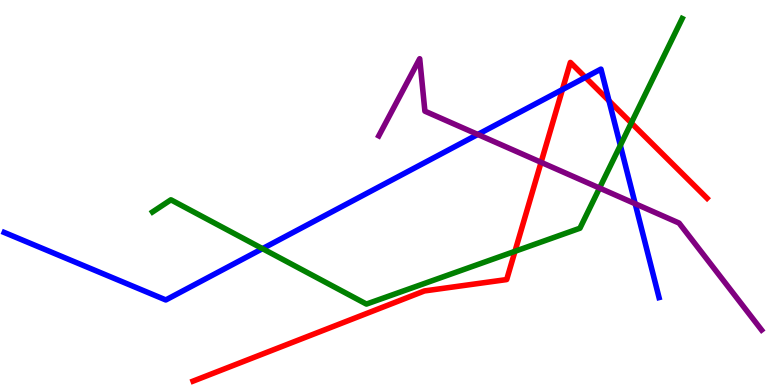[{'lines': ['blue', 'red'], 'intersections': [{'x': 7.26, 'y': 7.67}, {'x': 7.55, 'y': 7.99}, {'x': 7.86, 'y': 7.38}]}, {'lines': ['green', 'red'], 'intersections': [{'x': 6.64, 'y': 3.47}, {'x': 8.15, 'y': 6.81}]}, {'lines': ['purple', 'red'], 'intersections': [{'x': 6.98, 'y': 5.78}]}, {'lines': ['blue', 'green'], 'intersections': [{'x': 3.39, 'y': 3.54}, {'x': 8.0, 'y': 6.22}]}, {'lines': ['blue', 'purple'], 'intersections': [{'x': 6.17, 'y': 6.51}, {'x': 8.2, 'y': 4.71}]}, {'lines': ['green', 'purple'], 'intersections': [{'x': 7.74, 'y': 5.12}]}]